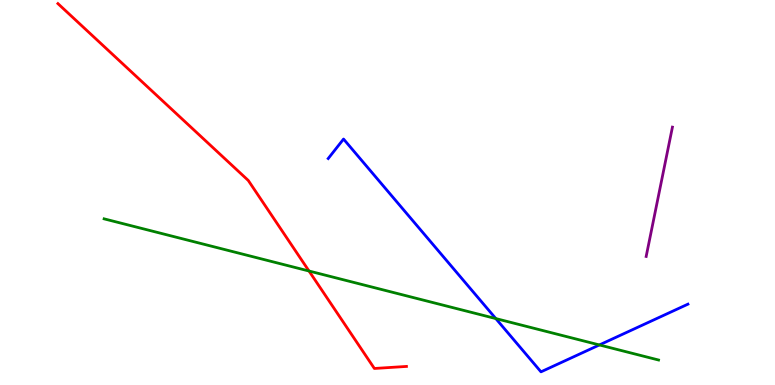[{'lines': ['blue', 'red'], 'intersections': []}, {'lines': ['green', 'red'], 'intersections': [{'x': 3.99, 'y': 2.96}]}, {'lines': ['purple', 'red'], 'intersections': []}, {'lines': ['blue', 'green'], 'intersections': [{'x': 6.4, 'y': 1.73}, {'x': 7.73, 'y': 1.04}]}, {'lines': ['blue', 'purple'], 'intersections': []}, {'lines': ['green', 'purple'], 'intersections': []}]